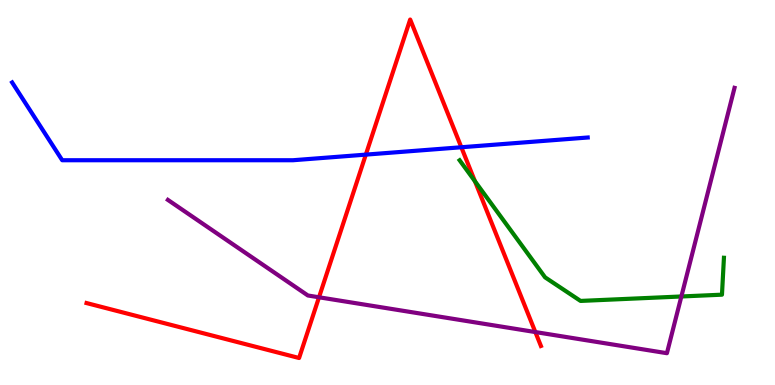[{'lines': ['blue', 'red'], 'intersections': [{'x': 4.72, 'y': 5.98}, {'x': 5.95, 'y': 6.18}]}, {'lines': ['green', 'red'], 'intersections': [{'x': 6.13, 'y': 5.29}]}, {'lines': ['purple', 'red'], 'intersections': [{'x': 4.12, 'y': 2.28}, {'x': 6.91, 'y': 1.38}]}, {'lines': ['blue', 'green'], 'intersections': []}, {'lines': ['blue', 'purple'], 'intersections': []}, {'lines': ['green', 'purple'], 'intersections': [{'x': 8.79, 'y': 2.3}]}]